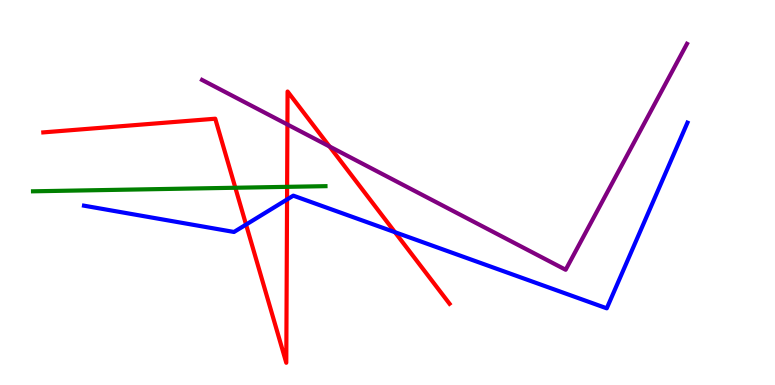[{'lines': ['blue', 'red'], 'intersections': [{'x': 3.17, 'y': 4.17}, {'x': 3.7, 'y': 4.82}, {'x': 5.1, 'y': 3.97}]}, {'lines': ['green', 'red'], 'intersections': [{'x': 3.04, 'y': 5.12}, {'x': 3.7, 'y': 5.15}]}, {'lines': ['purple', 'red'], 'intersections': [{'x': 3.71, 'y': 6.77}, {'x': 4.25, 'y': 6.2}]}, {'lines': ['blue', 'green'], 'intersections': []}, {'lines': ['blue', 'purple'], 'intersections': []}, {'lines': ['green', 'purple'], 'intersections': []}]